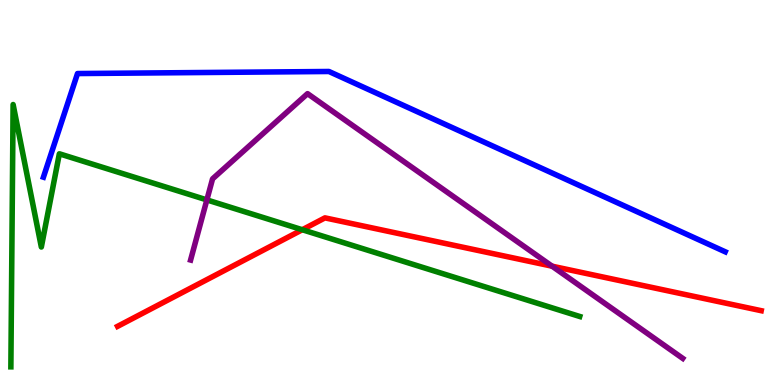[{'lines': ['blue', 'red'], 'intersections': []}, {'lines': ['green', 'red'], 'intersections': [{'x': 3.9, 'y': 4.03}]}, {'lines': ['purple', 'red'], 'intersections': [{'x': 7.12, 'y': 3.09}]}, {'lines': ['blue', 'green'], 'intersections': []}, {'lines': ['blue', 'purple'], 'intersections': []}, {'lines': ['green', 'purple'], 'intersections': [{'x': 2.67, 'y': 4.81}]}]